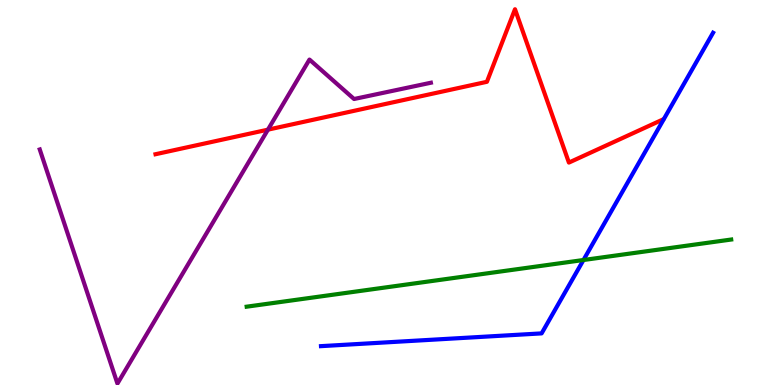[{'lines': ['blue', 'red'], 'intersections': []}, {'lines': ['green', 'red'], 'intersections': []}, {'lines': ['purple', 'red'], 'intersections': [{'x': 3.46, 'y': 6.63}]}, {'lines': ['blue', 'green'], 'intersections': [{'x': 7.53, 'y': 3.25}]}, {'lines': ['blue', 'purple'], 'intersections': []}, {'lines': ['green', 'purple'], 'intersections': []}]